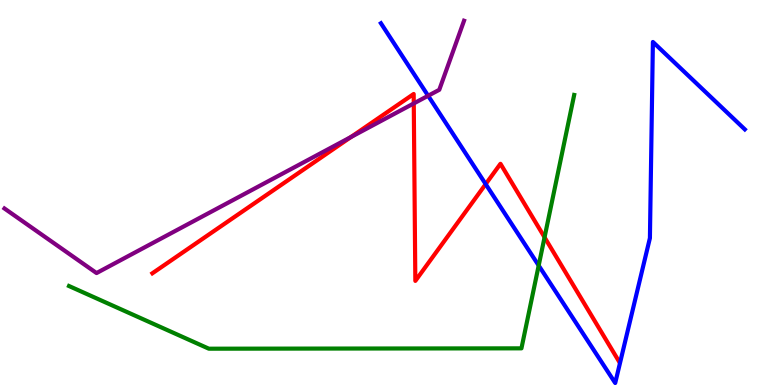[{'lines': ['blue', 'red'], 'intersections': [{'x': 6.27, 'y': 5.22}]}, {'lines': ['green', 'red'], 'intersections': [{'x': 7.03, 'y': 3.84}]}, {'lines': ['purple', 'red'], 'intersections': [{'x': 4.53, 'y': 6.44}, {'x': 5.34, 'y': 7.31}]}, {'lines': ['blue', 'green'], 'intersections': [{'x': 6.95, 'y': 3.1}]}, {'lines': ['blue', 'purple'], 'intersections': [{'x': 5.52, 'y': 7.51}]}, {'lines': ['green', 'purple'], 'intersections': []}]